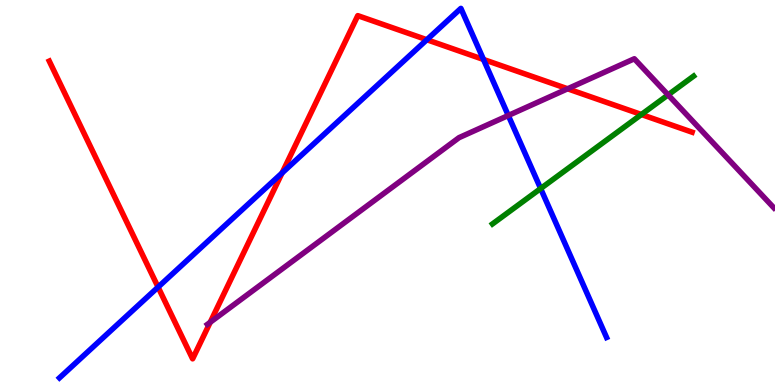[{'lines': ['blue', 'red'], 'intersections': [{'x': 2.04, 'y': 2.54}, {'x': 3.64, 'y': 5.51}, {'x': 5.51, 'y': 8.97}, {'x': 6.24, 'y': 8.46}]}, {'lines': ['green', 'red'], 'intersections': [{'x': 8.28, 'y': 7.03}]}, {'lines': ['purple', 'red'], 'intersections': [{'x': 2.71, 'y': 1.63}, {'x': 7.32, 'y': 7.69}]}, {'lines': ['blue', 'green'], 'intersections': [{'x': 6.98, 'y': 5.1}]}, {'lines': ['blue', 'purple'], 'intersections': [{'x': 6.56, 'y': 7.0}]}, {'lines': ['green', 'purple'], 'intersections': [{'x': 8.62, 'y': 7.54}]}]